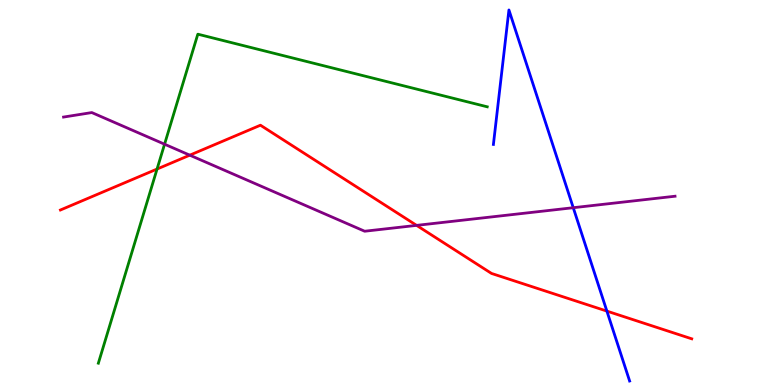[{'lines': ['blue', 'red'], 'intersections': [{'x': 7.83, 'y': 1.92}]}, {'lines': ['green', 'red'], 'intersections': [{'x': 2.03, 'y': 5.61}]}, {'lines': ['purple', 'red'], 'intersections': [{'x': 2.45, 'y': 5.97}, {'x': 5.38, 'y': 4.15}]}, {'lines': ['blue', 'green'], 'intersections': []}, {'lines': ['blue', 'purple'], 'intersections': [{'x': 7.4, 'y': 4.61}]}, {'lines': ['green', 'purple'], 'intersections': [{'x': 2.12, 'y': 6.25}]}]